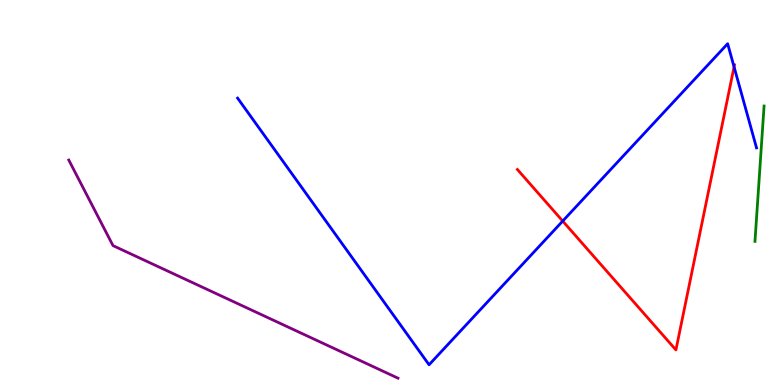[{'lines': ['blue', 'red'], 'intersections': [{'x': 7.26, 'y': 4.26}, {'x': 9.47, 'y': 8.26}]}, {'lines': ['green', 'red'], 'intersections': []}, {'lines': ['purple', 'red'], 'intersections': []}, {'lines': ['blue', 'green'], 'intersections': []}, {'lines': ['blue', 'purple'], 'intersections': []}, {'lines': ['green', 'purple'], 'intersections': []}]